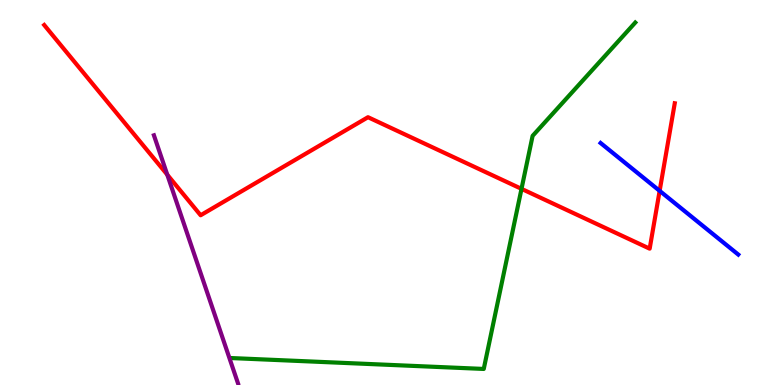[{'lines': ['blue', 'red'], 'intersections': [{'x': 8.51, 'y': 5.04}]}, {'lines': ['green', 'red'], 'intersections': [{'x': 6.73, 'y': 5.09}]}, {'lines': ['purple', 'red'], 'intersections': [{'x': 2.16, 'y': 5.46}]}, {'lines': ['blue', 'green'], 'intersections': []}, {'lines': ['blue', 'purple'], 'intersections': []}, {'lines': ['green', 'purple'], 'intersections': []}]